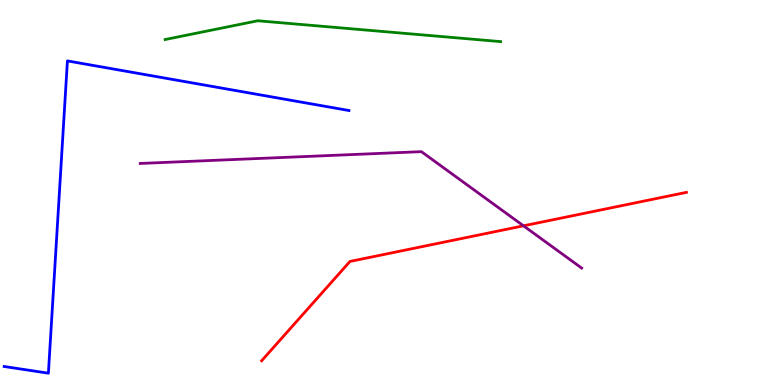[{'lines': ['blue', 'red'], 'intersections': []}, {'lines': ['green', 'red'], 'intersections': []}, {'lines': ['purple', 'red'], 'intersections': [{'x': 6.75, 'y': 4.13}]}, {'lines': ['blue', 'green'], 'intersections': []}, {'lines': ['blue', 'purple'], 'intersections': []}, {'lines': ['green', 'purple'], 'intersections': []}]